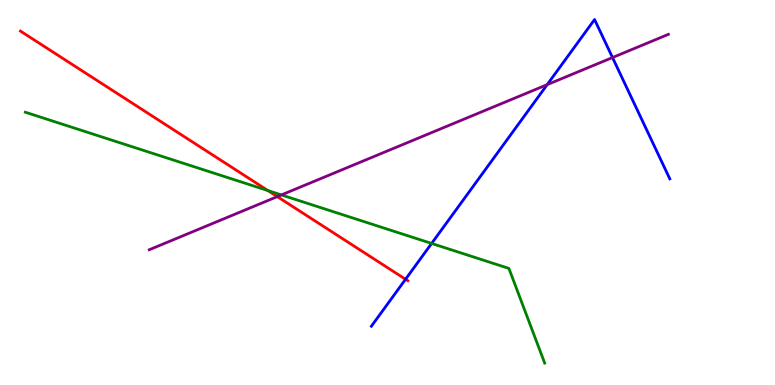[{'lines': ['blue', 'red'], 'intersections': [{'x': 5.23, 'y': 2.75}]}, {'lines': ['green', 'red'], 'intersections': [{'x': 3.46, 'y': 5.05}]}, {'lines': ['purple', 'red'], 'intersections': [{'x': 3.58, 'y': 4.89}]}, {'lines': ['blue', 'green'], 'intersections': [{'x': 5.57, 'y': 3.68}]}, {'lines': ['blue', 'purple'], 'intersections': [{'x': 7.06, 'y': 7.8}, {'x': 7.9, 'y': 8.51}]}, {'lines': ['green', 'purple'], 'intersections': [{'x': 3.63, 'y': 4.94}]}]